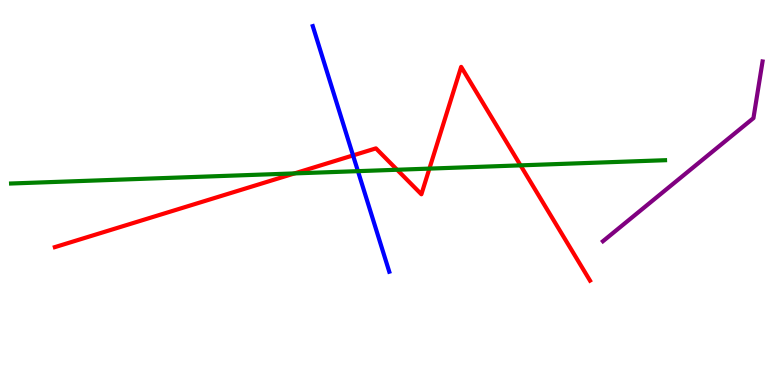[{'lines': ['blue', 'red'], 'intersections': [{'x': 4.56, 'y': 5.96}]}, {'lines': ['green', 'red'], 'intersections': [{'x': 3.8, 'y': 5.5}, {'x': 5.12, 'y': 5.59}, {'x': 5.54, 'y': 5.62}, {'x': 6.72, 'y': 5.7}]}, {'lines': ['purple', 'red'], 'intersections': []}, {'lines': ['blue', 'green'], 'intersections': [{'x': 4.62, 'y': 5.55}]}, {'lines': ['blue', 'purple'], 'intersections': []}, {'lines': ['green', 'purple'], 'intersections': []}]